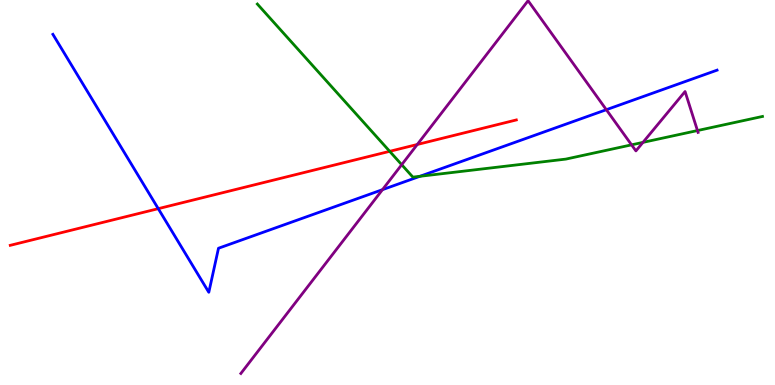[{'lines': ['blue', 'red'], 'intersections': [{'x': 2.04, 'y': 4.58}]}, {'lines': ['green', 'red'], 'intersections': [{'x': 5.03, 'y': 6.07}]}, {'lines': ['purple', 'red'], 'intersections': [{'x': 5.38, 'y': 6.25}]}, {'lines': ['blue', 'green'], 'intersections': [{'x': 5.42, 'y': 5.42}]}, {'lines': ['blue', 'purple'], 'intersections': [{'x': 4.94, 'y': 5.07}, {'x': 7.82, 'y': 7.15}]}, {'lines': ['green', 'purple'], 'intersections': [{'x': 5.18, 'y': 5.72}, {'x': 8.15, 'y': 6.24}, {'x': 8.3, 'y': 6.3}, {'x': 9.0, 'y': 6.61}]}]